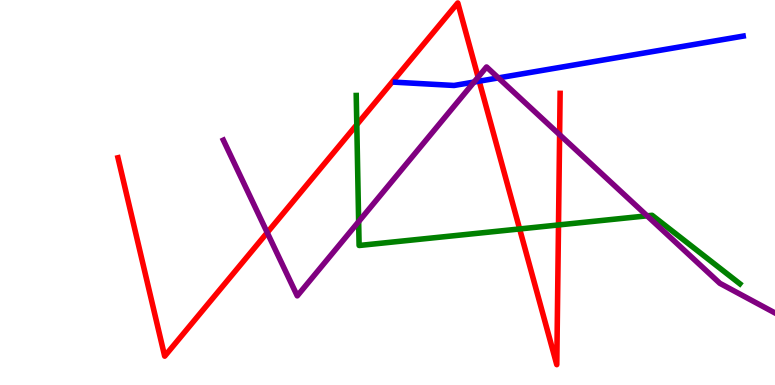[{'lines': ['blue', 'red'], 'intersections': [{'x': 6.18, 'y': 7.89}]}, {'lines': ['green', 'red'], 'intersections': [{'x': 4.6, 'y': 6.76}, {'x': 6.71, 'y': 4.05}, {'x': 7.21, 'y': 4.16}]}, {'lines': ['purple', 'red'], 'intersections': [{'x': 3.45, 'y': 3.96}, {'x': 6.17, 'y': 8.0}, {'x': 7.22, 'y': 6.5}]}, {'lines': ['blue', 'green'], 'intersections': []}, {'lines': ['blue', 'purple'], 'intersections': [{'x': 6.12, 'y': 7.87}, {'x': 6.43, 'y': 7.98}]}, {'lines': ['green', 'purple'], 'intersections': [{'x': 4.63, 'y': 4.24}, {'x': 8.35, 'y': 4.39}]}]